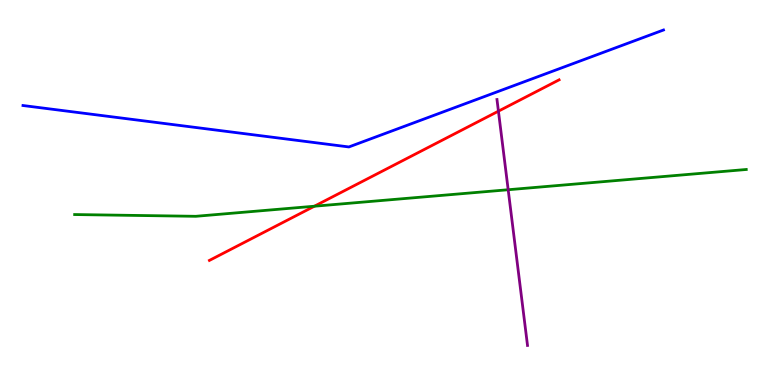[{'lines': ['blue', 'red'], 'intersections': []}, {'lines': ['green', 'red'], 'intersections': [{'x': 4.06, 'y': 4.64}]}, {'lines': ['purple', 'red'], 'intersections': [{'x': 6.43, 'y': 7.11}]}, {'lines': ['blue', 'green'], 'intersections': []}, {'lines': ['blue', 'purple'], 'intersections': []}, {'lines': ['green', 'purple'], 'intersections': [{'x': 6.56, 'y': 5.07}]}]